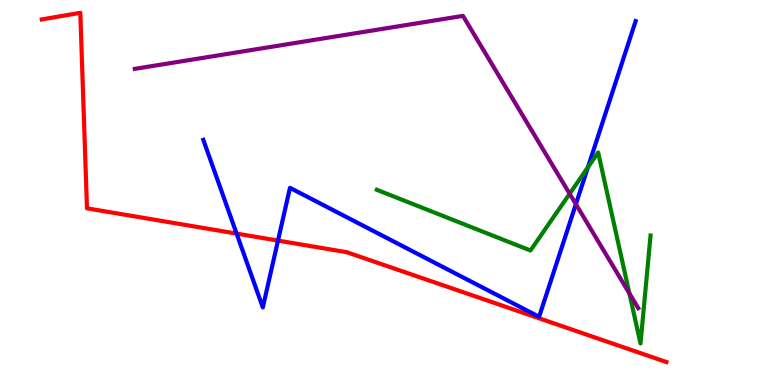[{'lines': ['blue', 'red'], 'intersections': [{'x': 3.05, 'y': 3.93}, {'x': 3.59, 'y': 3.75}]}, {'lines': ['green', 'red'], 'intersections': []}, {'lines': ['purple', 'red'], 'intersections': []}, {'lines': ['blue', 'green'], 'intersections': [{'x': 7.59, 'y': 5.65}]}, {'lines': ['blue', 'purple'], 'intersections': [{'x': 7.43, 'y': 4.7}]}, {'lines': ['green', 'purple'], 'intersections': [{'x': 7.35, 'y': 4.97}, {'x': 8.12, 'y': 2.38}]}]